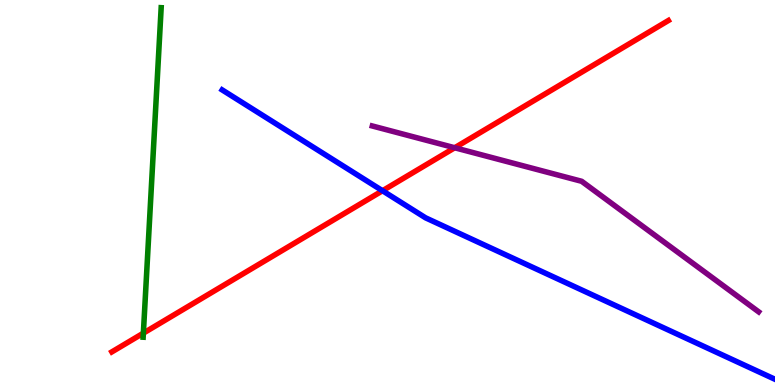[{'lines': ['blue', 'red'], 'intersections': [{'x': 4.94, 'y': 5.05}]}, {'lines': ['green', 'red'], 'intersections': [{'x': 1.85, 'y': 1.35}]}, {'lines': ['purple', 'red'], 'intersections': [{'x': 5.87, 'y': 6.16}]}, {'lines': ['blue', 'green'], 'intersections': []}, {'lines': ['blue', 'purple'], 'intersections': []}, {'lines': ['green', 'purple'], 'intersections': []}]